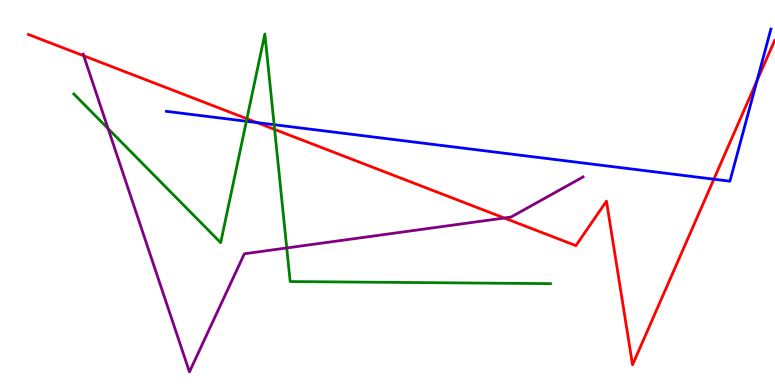[{'lines': ['blue', 'red'], 'intersections': [{'x': 3.31, 'y': 6.82}, {'x': 9.21, 'y': 5.35}, {'x': 9.77, 'y': 7.9}]}, {'lines': ['green', 'red'], 'intersections': [{'x': 3.19, 'y': 6.92}, {'x': 3.54, 'y': 6.64}]}, {'lines': ['purple', 'red'], 'intersections': [{'x': 1.08, 'y': 8.55}, {'x': 6.51, 'y': 4.34}]}, {'lines': ['blue', 'green'], 'intersections': [{'x': 3.18, 'y': 6.85}, {'x': 3.54, 'y': 6.76}]}, {'lines': ['blue', 'purple'], 'intersections': []}, {'lines': ['green', 'purple'], 'intersections': [{'x': 1.4, 'y': 6.66}, {'x': 3.7, 'y': 3.56}]}]